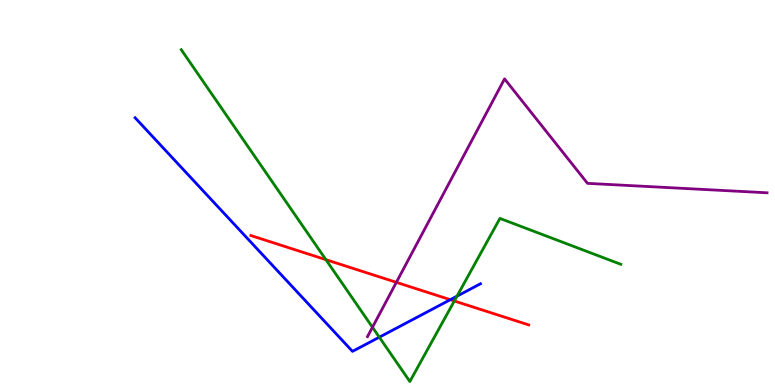[{'lines': ['blue', 'red'], 'intersections': [{'x': 5.81, 'y': 2.22}]}, {'lines': ['green', 'red'], 'intersections': [{'x': 4.21, 'y': 3.26}, {'x': 5.86, 'y': 2.18}]}, {'lines': ['purple', 'red'], 'intersections': [{'x': 5.11, 'y': 2.67}]}, {'lines': ['blue', 'green'], 'intersections': [{'x': 4.89, 'y': 1.24}, {'x': 5.9, 'y': 2.31}]}, {'lines': ['blue', 'purple'], 'intersections': []}, {'lines': ['green', 'purple'], 'intersections': [{'x': 4.81, 'y': 1.5}]}]